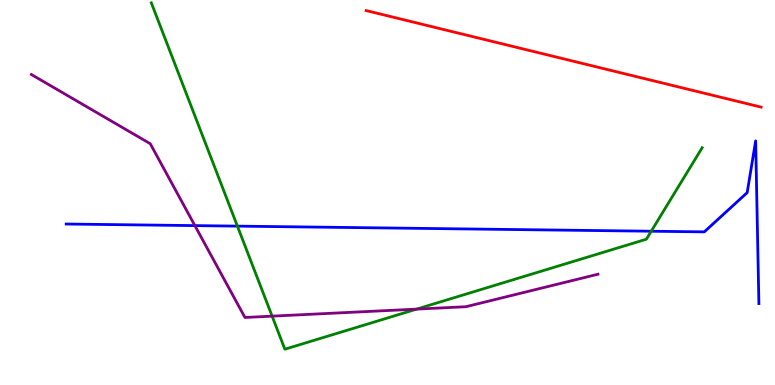[{'lines': ['blue', 'red'], 'intersections': []}, {'lines': ['green', 'red'], 'intersections': []}, {'lines': ['purple', 'red'], 'intersections': []}, {'lines': ['blue', 'green'], 'intersections': [{'x': 3.06, 'y': 4.13}, {'x': 8.4, 'y': 3.99}]}, {'lines': ['blue', 'purple'], 'intersections': [{'x': 2.51, 'y': 4.14}]}, {'lines': ['green', 'purple'], 'intersections': [{'x': 3.51, 'y': 1.79}, {'x': 5.38, 'y': 1.97}]}]